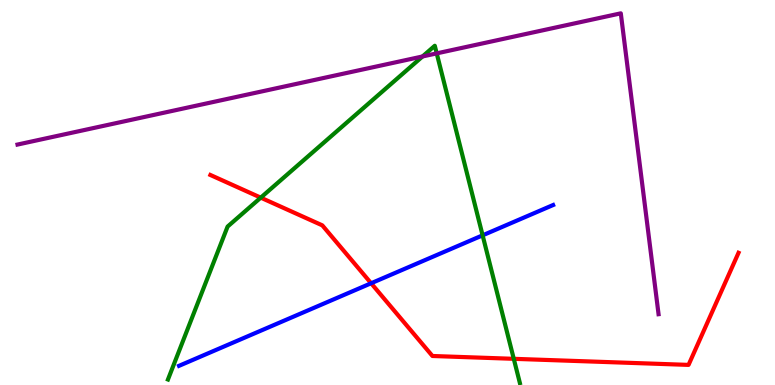[{'lines': ['blue', 'red'], 'intersections': [{'x': 4.79, 'y': 2.64}]}, {'lines': ['green', 'red'], 'intersections': [{'x': 3.36, 'y': 4.87}, {'x': 6.63, 'y': 0.68}]}, {'lines': ['purple', 'red'], 'intersections': []}, {'lines': ['blue', 'green'], 'intersections': [{'x': 6.23, 'y': 3.89}]}, {'lines': ['blue', 'purple'], 'intersections': []}, {'lines': ['green', 'purple'], 'intersections': [{'x': 5.45, 'y': 8.53}, {'x': 5.63, 'y': 8.61}]}]